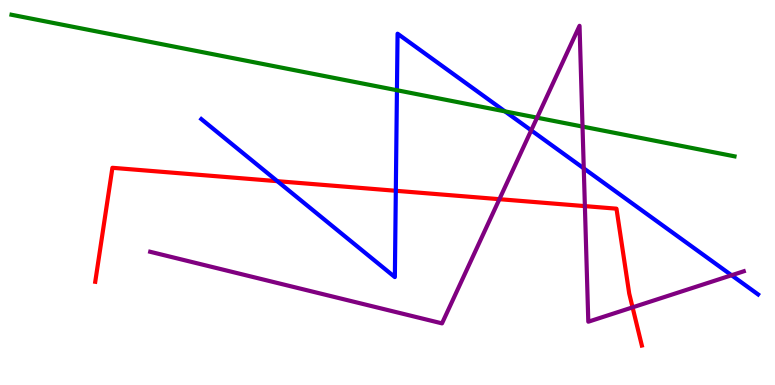[{'lines': ['blue', 'red'], 'intersections': [{'x': 3.58, 'y': 5.29}, {'x': 5.11, 'y': 5.04}]}, {'lines': ['green', 'red'], 'intersections': []}, {'lines': ['purple', 'red'], 'intersections': [{'x': 6.44, 'y': 4.83}, {'x': 7.55, 'y': 4.65}, {'x': 8.16, 'y': 2.02}]}, {'lines': ['blue', 'green'], 'intersections': [{'x': 5.12, 'y': 7.66}, {'x': 6.52, 'y': 7.11}]}, {'lines': ['blue', 'purple'], 'intersections': [{'x': 6.85, 'y': 6.61}, {'x': 7.53, 'y': 5.63}, {'x': 9.44, 'y': 2.85}]}, {'lines': ['green', 'purple'], 'intersections': [{'x': 6.93, 'y': 6.94}, {'x': 7.52, 'y': 6.71}]}]